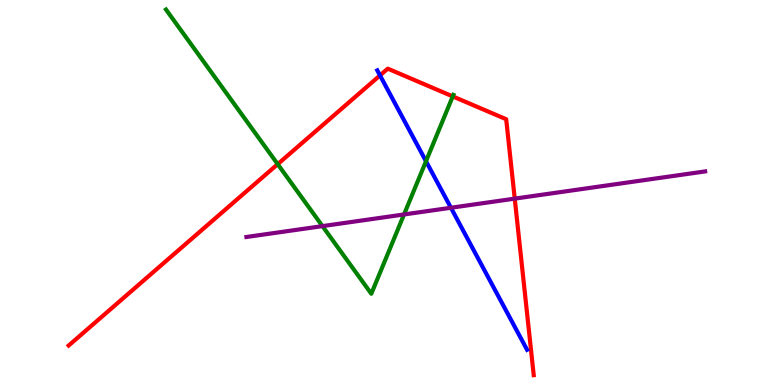[{'lines': ['blue', 'red'], 'intersections': [{'x': 4.9, 'y': 8.04}]}, {'lines': ['green', 'red'], 'intersections': [{'x': 3.58, 'y': 5.74}, {'x': 5.84, 'y': 7.5}]}, {'lines': ['purple', 'red'], 'intersections': [{'x': 6.64, 'y': 4.84}]}, {'lines': ['blue', 'green'], 'intersections': [{'x': 5.5, 'y': 5.81}]}, {'lines': ['blue', 'purple'], 'intersections': [{'x': 5.82, 'y': 4.6}]}, {'lines': ['green', 'purple'], 'intersections': [{'x': 4.16, 'y': 4.13}, {'x': 5.21, 'y': 4.43}]}]